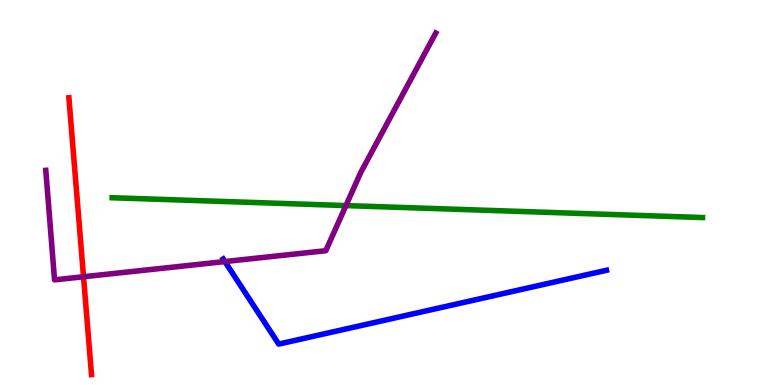[{'lines': ['blue', 'red'], 'intersections': []}, {'lines': ['green', 'red'], 'intersections': []}, {'lines': ['purple', 'red'], 'intersections': [{'x': 1.08, 'y': 2.81}]}, {'lines': ['blue', 'green'], 'intersections': []}, {'lines': ['blue', 'purple'], 'intersections': [{'x': 2.9, 'y': 3.21}]}, {'lines': ['green', 'purple'], 'intersections': [{'x': 4.46, 'y': 4.66}]}]